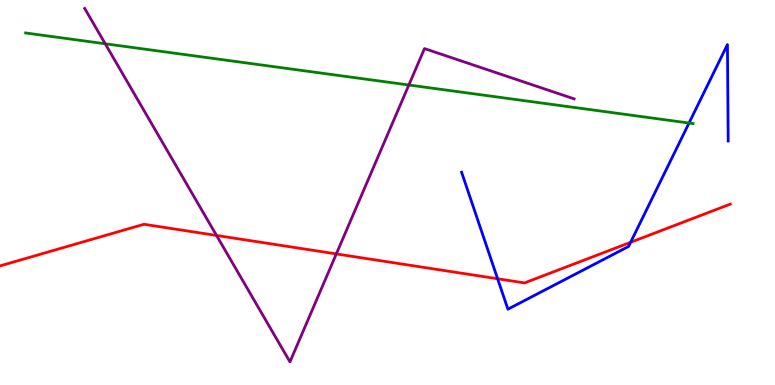[{'lines': ['blue', 'red'], 'intersections': [{'x': 6.42, 'y': 2.76}, {'x': 8.14, 'y': 3.71}]}, {'lines': ['green', 'red'], 'intersections': []}, {'lines': ['purple', 'red'], 'intersections': [{'x': 2.79, 'y': 3.88}, {'x': 4.34, 'y': 3.4}]}, {'lines': ['blue', 'green'], 'intersections': [{'x': 8.89, 'y': 6.8}]}, {'lines': ['blue', 'purple'], 'intersections': []}, {'lines': ['green', 'purple'], 'intersections': [{'x': 1.36, 'y': 8.86}, {'x': 5.28, 'y': 7.79}]}]